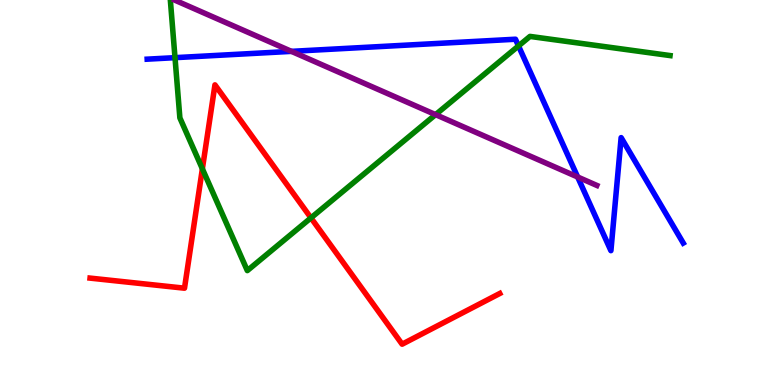[{'lines': ['blue', 'red'], 'intersections': []}, {'lines': ['green', 'red'], 'intersections': [{'x': 2.61, 'y': 5.61}, {'x': 4.01, 'y': 4.34}]}, {'lines': ['purple', 'red'], 'intersections': []}, {'lines': ['blue', 'green'], 'intersections': [{'x': 2.26, 'y': 8.5}, {'x': 6.69, 'y': 8.81}]}, {'lines': ['blue', 'purple'], 'intersections': [{'x': 3.76, 'y': 8.67}, {'x': 7.45, 'y': 5.4}]}, {'lines': ['green', 'purple'], 'intersections': [{'x': 5.62, 'y': 7.02}]}]